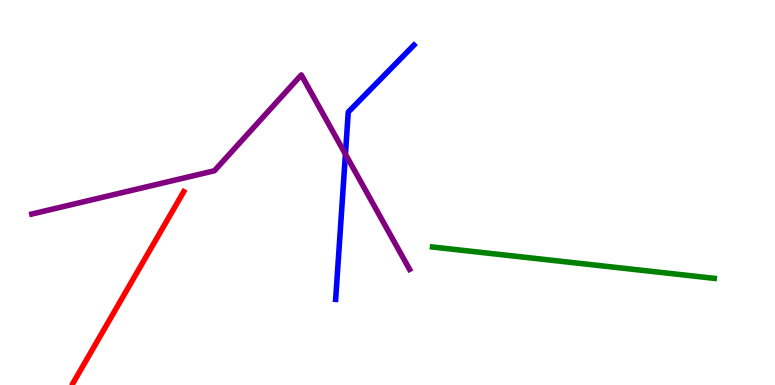[{'lines': ['blue', 'red'], 'intersections': []}, {'lines': ['green', 'red'], 'intersections': []}, {'lines': ['purple', 'red'], 'intersections': []}, {'lines': ['blue', 'green'], 'intersections': []}, {'lines': ['blue', 'purple'], 'intersections': [{'x': 4.46, 'y': 6.0}]}, {'lines': ['green', 'purple'], 'intersections': []}]